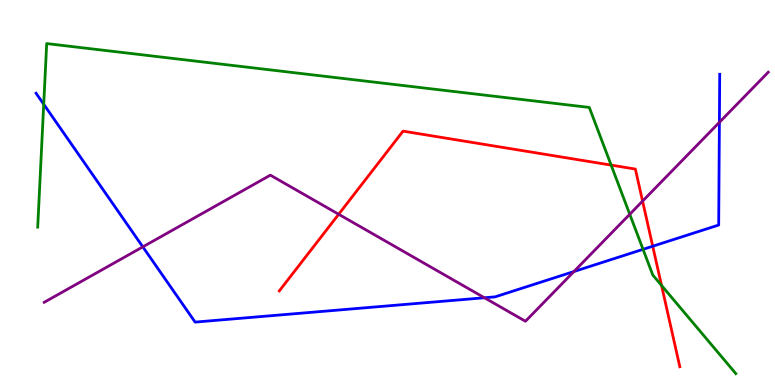[{'lines': ['blue', 'red'], 'intersections': [{'x': 8.42, 'y': 3.6}]}, {'lines': ['green', 'red'], 'intersections': [{'x': 7.89, 'y': 5.71}, {'x': 8.54, 'y': 2.59}]}, {'lines': ['purple', 'red'], 'intersections': [{'x': 4.37, 'y': 4.43}, {'x': 8.29, 'y': 4.78}]}, {'lines': ['blue', 'green'], 'intersections': [{'x': 0.564, 'y': 7.29}, {'x': 8.3, 'y': 3.52}]}, {'lines': ['blue', 'purple'], 'intersections': [{'x': 1.84, 'y': 3.59}, {'x': 6.25, 'y': 2.27}, {'x': 7.41, 'y': 2.95}, {'x': 9.28, 'y': 6.82}]}, {'lines': ['green', 'purple'], 'intersections': [{'x': 8.13, 'y': 4.43}]}]